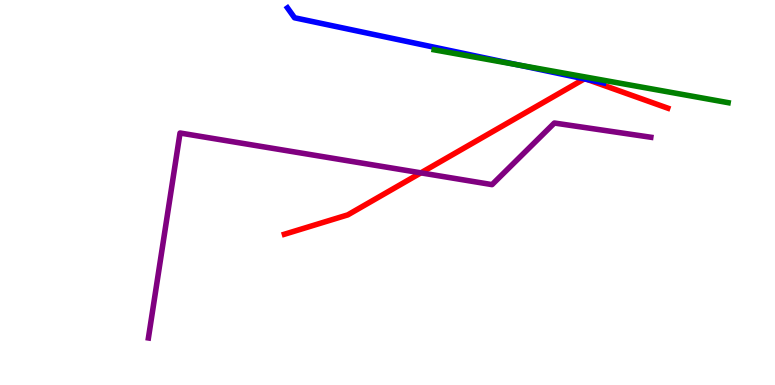[{'lines': ['blue', 'red'], 'intersections': [{'x': 7.54, 'y': 7.95}, {'x': 7.58, 'y': 7.94}]}, {'lines': ['green', 'red'], 'intersections': []}, {'lines': ['purple', 'red'], 'intersections': [{'x': 5.43, 'y': 5.51}]}, {'lines': ['blue', 'green'], 'intersections': [{'x': 6.68, 'y': 8.32}]}, {'lines': ['blue', 'purple'], 'intersections': []}, {'lines': ['green', 'purple'], 'intersections': []}]